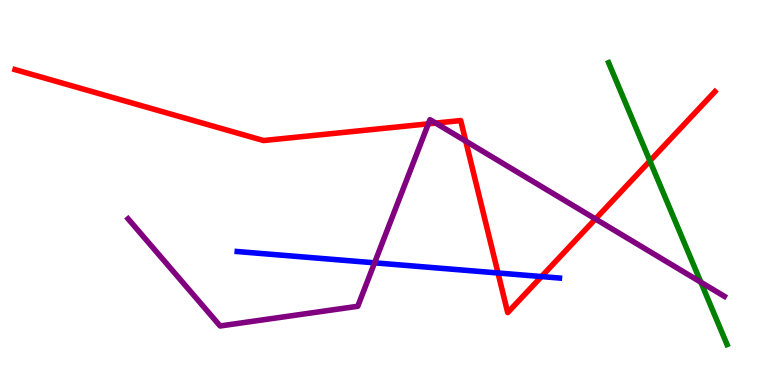[{'lines': ['blue', 'red'], 'intersections': [{'x': 6.43, 'y': 2.91}, {'x': 6.99, 'y': 2.82}]}, {'lines': ['green', 'red'], 'intersections': [{'x': 8.39, 'y': 5.82}]}, {'lines': ['purple', 'red'], 'intersections': [{'x': 5.53, 'y': 6.78}, {'x': 5.62, 'y': 6.8}, {'x': 6.01, 'y': 6.33}, {'x': 7.68, 'y': 4.31}]}, {'lines': ['blue', 'green'], 'intersections': []}, {'lines': ['blue', 'purple'], 'intersections': [{'x': 4.83, 'y': 3.17}]}, {'lines': ['green', 'purple'], 'intersections': [{'x': 9.04, 'y': 2.67}]}]